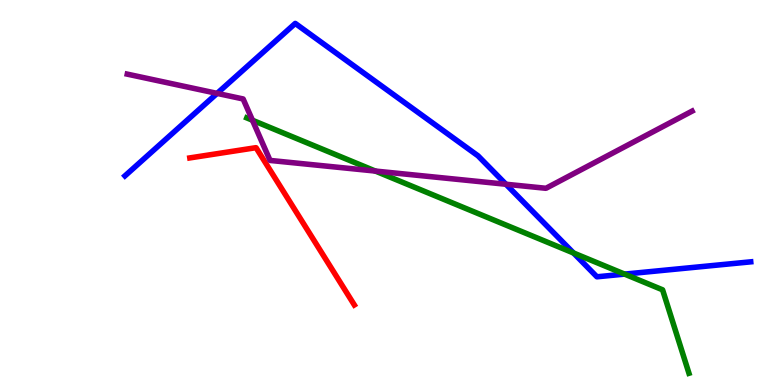[{'lines': ['blue', 'red'], 'intersections': []}, {'lines': ['green', 'red'], 'intersections': []}, {'lines': ['purple', 'red'], 'intersections': []}, {'lines': ['blue', 'green'], 'intersections': [{'x': 7.4, 'y': 3.43}, {'x': 8.06, 'y': 2.88}]}, {'lines': ['blue', 'purple'], 'intersections': [{'x': 2.8, 'y': 7.57}, {'x': 6.53, 'y': 5.21}]}, {'lines': ['green', 'purple'], 'intersections': [{'x': 3.26, 'y': 6.88}, {'x': 4.84, 'y': 5.56}]}]